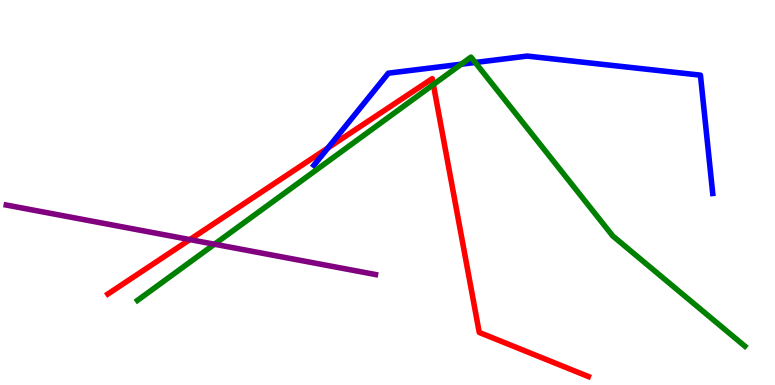[{'lines': ['blue', 'red'], 'intersections': [{'x': 4.23, 'y': 6.16}]}, {'lines': ['green', 'red'], 'intersections': [{'x': 5.59, 'y': 7.8}]}, {'lines': ['purple', 'red'], 'intersections': [{'x': 2.45, 'y': 3.78}]}, {'lines': ['blue', 'green'], 'intersections': [{'x': 5.95, 'y': 8.33}, {'x': 6.13, 'y': 8.38}]}, {'lines': ['blue', 'purple'], 'intersections': []}, {'lines': ['green', 'purple'], 'intersections': [{'x': 2.77, 'y': 3.66}]}]